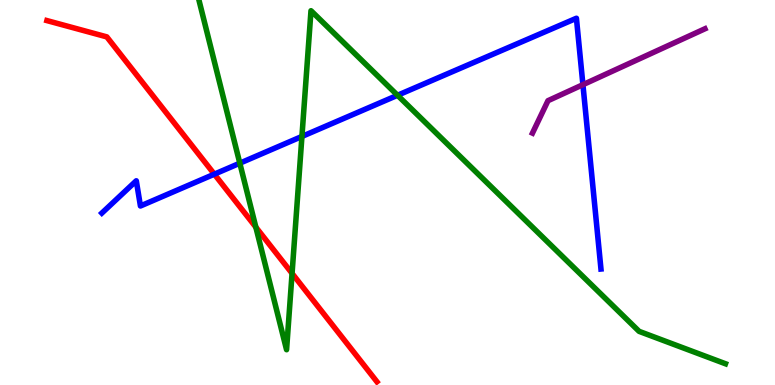[{'lines': ['blue', 'red'], 'intersections': [{'x': 2.77, 'y': 5.48}]}, {'lines': ['green', 'red'], 'intersections': [{'x': 3.3, 'y': 4.1}, {'x': 3.77, 'y': 2.9}]}, {'lines': ['purple', 'red'], 'intersections': []}, {'lines': ['blue', 'green'], 'intersections': [{'x': 3.09, 'y': 5.76}, {'x': 3.9, 'y': 6.46}, {'x': 5.13, 'y': 7.53}]}, {'lines': ['blue', 'purple'], 'intersections': [{'x': 7.52, 'y': 7.8}]}, {'lines': ['green', 'purple'], 'intersections': []}]